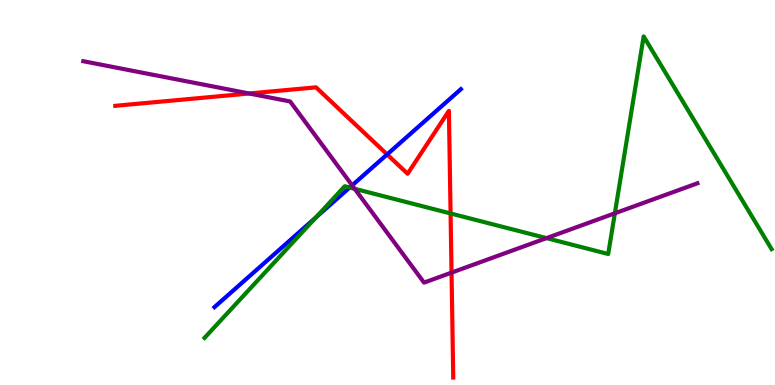[{'lines': ['blue', 'red'], 'intersections': [{'x': 5.0, 'y': 5.99}]}, {'lines': ['green', 'red'], 'intersections': [{'x': 5.81, 'y': 4.46}]}, {'lines': ['purple', 'red'], 'intersections': [{'x': 3.21, 'y': 7.57}, {'x': 5.83, 'y': 2.92}]}, {'lines': ['blue', 'green'], 'intersections': [{'x': 4.08, 'y': 4.36}, {'x': 4.51, 'y': 5.13}]}, {'lines': ['blue', 'purple'], 'intersections': [{'x': 4.54, 'y': 5.19}]}, {'lines': ['green', 'purple'], 'intersections': [{'x': 4.58, 'y': 5.1}, {'x': 7.05, 'y': 3.81}, {'x': 7.93, 'y': 4.46}]}]